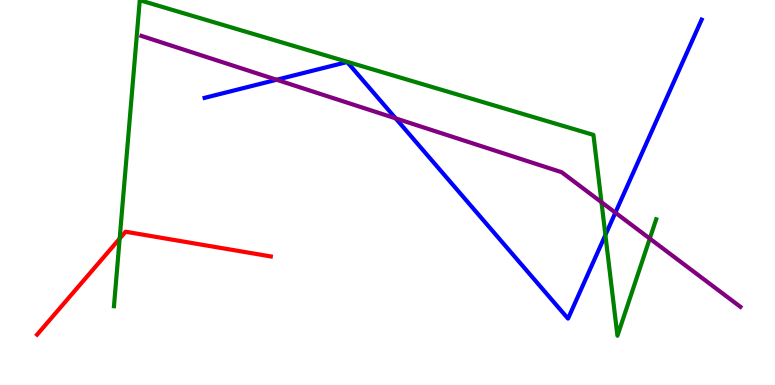[{'lines': ['blue', 'red'], 'intersections': []}, {'lines': ['green', 'red'], 'intersections': [{'x': 1.54, 'y': 3.8}]}, {'lines': ['purple', 'red'], 'intersections': []}, {'lines': ['blue', 'green'], 'intersections': [{'x': 7.81, 'y': 3.9}]}, {'lines': ['blue', 'purple'], 'intersections': [{'x': 3.57, 'y': 7.93}, {'x': 5.11, 'y': 6.93}, {'x': 7.94, 'y': 4.48}]}, {'lines': ['green', 'purple'], 'intersections': [{'x': 7.76, 'y': 4.75}, {'x': 8.38, 'y': 3.8}]}]